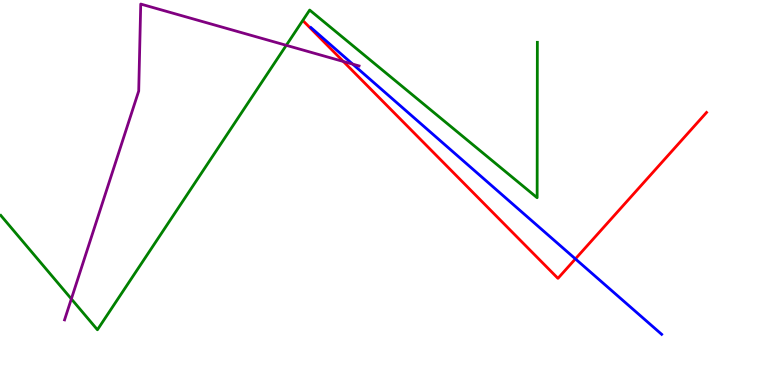[{'lines': ['blue', 'red'], 'intersections': [{'x': 7.42, 'y': 3.28}]}, {'lines': ['green', 'red'], 'intersections': []}, {'lines': ['purple', 'red'], 'intersections': [{'x': 4.43, 'y': 8.4}]}, {'lines': ['blue', 'green'], 'intersections': []}, {'lines': ['blue', 'purple'], 'intersections': [{'x': 4.55, 'y': 8.33}]}, {'lines': ['green', 'purple'], 'intersections': [{'x': 0.921, 'y': 2.24}, {'x': 3.69, 'y': 8.82}]}]